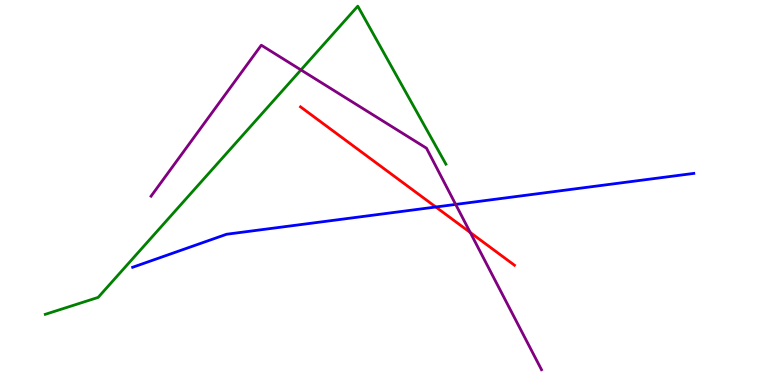[{'lines': ['blue', 'red'], 'intersections': [{'x': 5.62, 'y': 4.62}]}, {'lines': ['green', 'red'], 'intersections': []}, {'lines': ['purple', 'red'], 'intersections': [{'x': 6.07, 'y': 3.96}]}, {'lines': ['blue', 'green'], 'intersections': []}, {'lines': ['blue', 'purple'], 'intersections': [{'x': 5.88, 'y': 4.69}]}, {'lines': ['green', 'purple'], 'intersections': [{'x': 3.88, 'y': 8.18}]}]